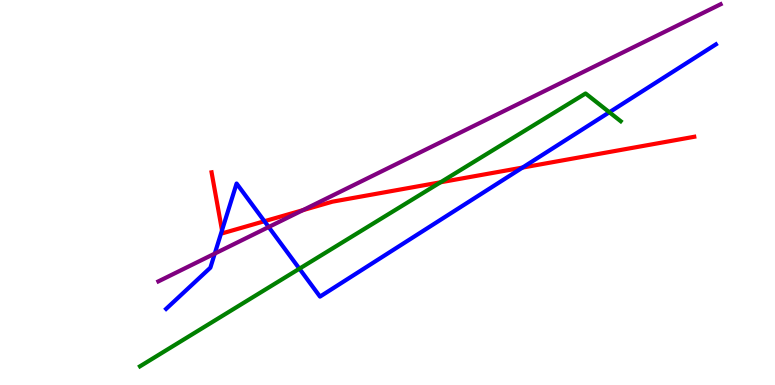[{'lines': ['blue', 'red'], 'intersections': [{'x': 2.86, 'y': 4.02}, {'x': 3.41, 'y': 4.25}, {'x': 6.74, 'y': 5.65}]}, {'lines': ['green', 'red'], 'intersections': [{'x': 5.68, 'y': 5.27}]}, {'lines': ['purple', 'red'], 'intersections': [{'x': 3.91, 'y': 4.54}]}, {'lines': ['blue', 'green'], 'intersections': [{'x': 3.86, 'y': 3.02}, {'x': 7.86, 'y': 7.08}]}, {'lines': ['blue', 'purple'], 'intersections': [{'x': 2.77, 'y': 3.41}, {'x': 3.47, 'y': 4.1}]}, {'lines': ['green', 'purple'], 'intersections': []}]